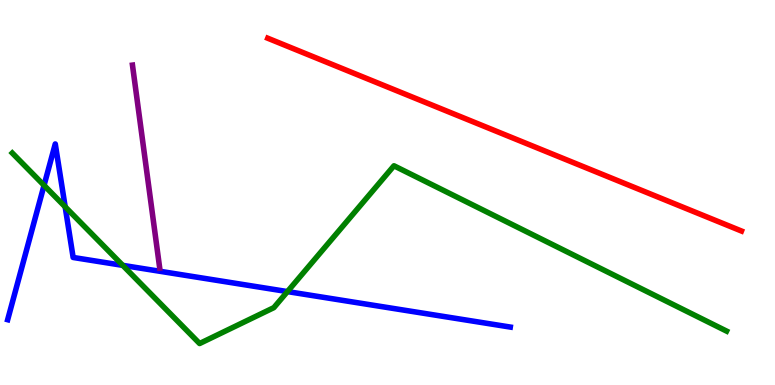[{'lines': ['blue', 'red'], 'intersections': []}, {'lines': ['green', 'red'], 'intersections': []}, {'lines': ['purple', 'red'], 'intersections': []}, {'lines': ['blue', 'green'], 'intersections': [{'x': 0.568, 'y': 5.19}, {'x': 0.841, 'y': 4.63}, {'x': 1.58, 'y': 3.11}, {'x': 3.71, 'y': 2.43}]}, {'lines': ['blue', 'purple'], 'intersections': []}, {'lines': ['green', 'purple'], 'intersections': []}]